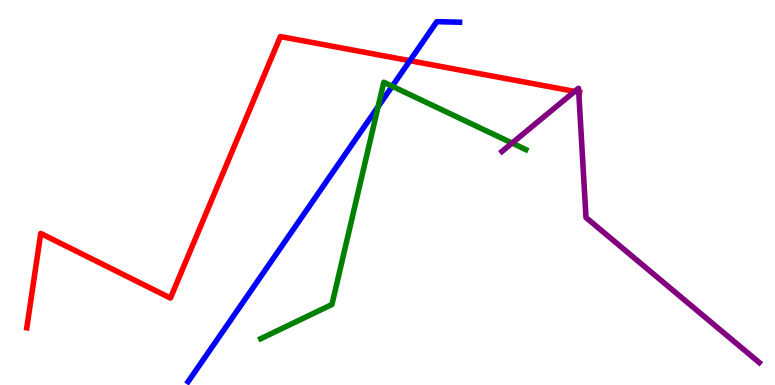[{'lines': ['blue', 'red'], 'intersections': [{'x': 5.29, 'y': 8.42}]}, {'lines': ['green', 'red'], 'intersections': []}, {'lines': ['purple', 'red'], 'intersections': [{'x': 7.42, 'y': 7.63}, {'x': 7.47, 'y': 7.61}]}, {'lines': ['blue', 'green'], 'intersections': [{'x': 4.88, 'y': 7.23}, {'x': 5.06, 'y': 7.76}]}, {'lines': ['blue', 'purple'], 'intersections': []}, {'lines': ['green', 'purple'], 'intersections': [{'x': 6.61, 'y': 6.28}]}]